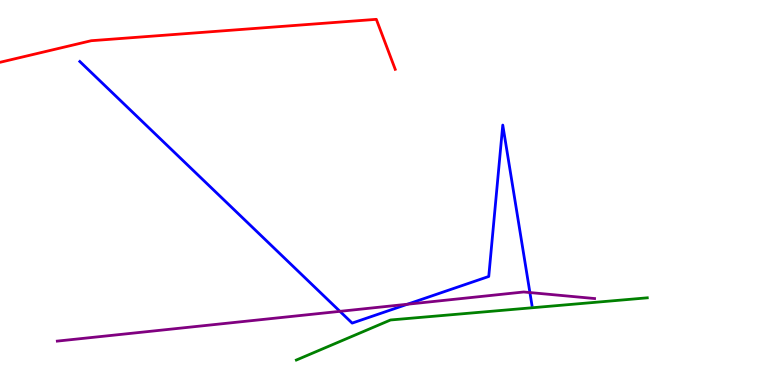[{'lines': ['blue', 'red'], 'intersections': []}, {'lines': ['green', 'red'], 'intersections': []}, {'lines': ['purple', 'red'], 'intersections': []}, {'lines': ['blue', 'green'], 'intersections': []}, {'lines': ['blue', 'purple'], 'intersections': [{'x': 4.39, 'y': 1.91}, {'x': 5.26, 'y': 2.1}, {'x': 6.84, 'y': 2.4}]}, {'lines': ['green', 'purple'], 'intersections': []}]